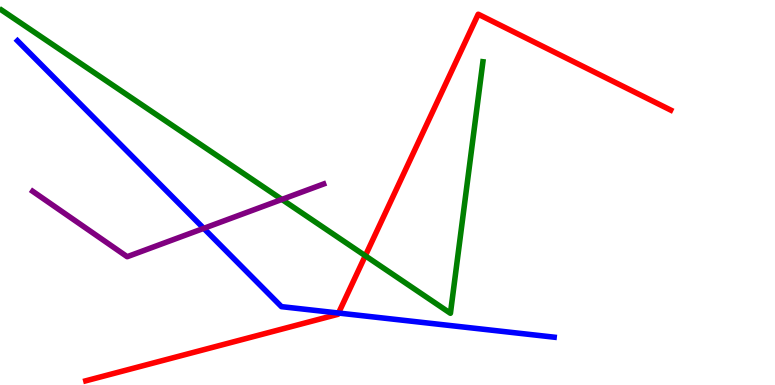[{'lines': ['blue', 'red'], 'intersections': [{'x': 4.37, 'y': 1.87}]}, {'lines': ['green', 'red'], 'intersections': [{'x': 4.71, 'y': 3.36}]}, {'lines': ['purple', 'red'], 'intersections': []}, {'lines': ['blue', 'green'], 'intersections': []}, {'lines': ['blue', 'purple'], 'intersections': [{'x': 2.63, 'y': 4.07}]}, {'lines': ['green', 'purple'], 'intersections': [{'x': 3.64, 'y': 4.82}]}]